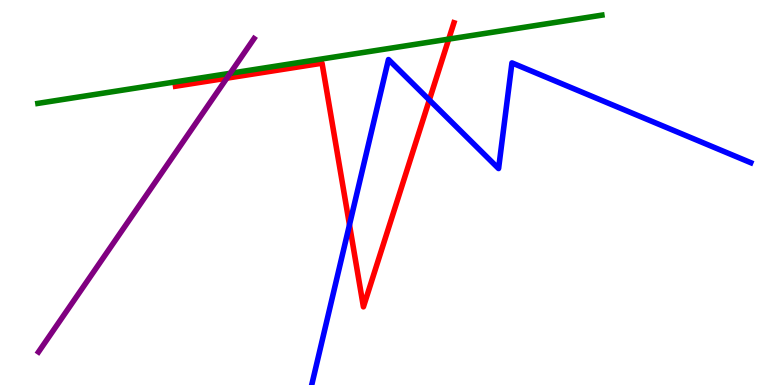[{'lines': ['blue', 'red'], 'intersections': [{'x': 4.51, 'y': 4.16}, {'x': 5.54, 'y': 7.4}]}, {'lines': ['green', 'red'], 'intersections': [{'x': 5.79, 'y': 8.98}]}, {'lines': ['purple', 'red'], 'intersections': [{'x': 2.93, 'y': 7.97}]}, {'lines': ['blue', 'green'], 'intersections': []}, {'lines': ['blue', 'purple'], 'intersections': []}, {'lines': ['green', 'purple'], 'intersections': [{'x': 2.97, 'y': 8.1}]}]